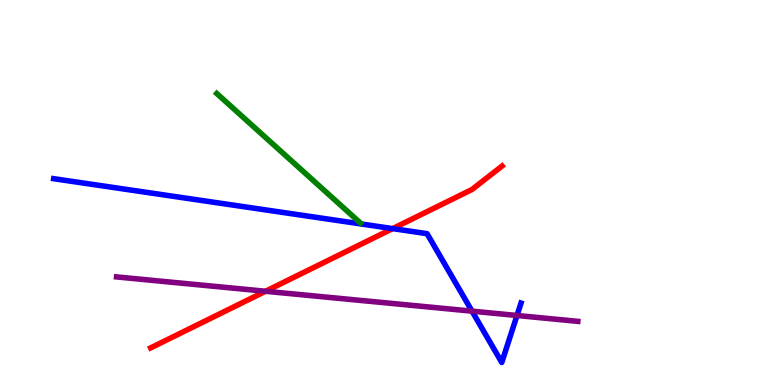[{'lines': ['blue', 'red'], 'intersections': [{'x': 5.07, 'y': 4.06}]}, {'lines': ['green', 'red'], 'intersections': []}, {'lines': ['purple', 'red'], 'intersections': [{'x': 3.43, 'y': 2.43}]}, {'lines': ['blue', 'green'], 'intersections': []}, {'lines': ['blue', 'purple'], 'intersections': [{'x': 6.09, 'y': 1.92}, {'x': 6.67, 'y': 1.81}]}, {'lines': ['green', 'purple'], 'intersections': []}]